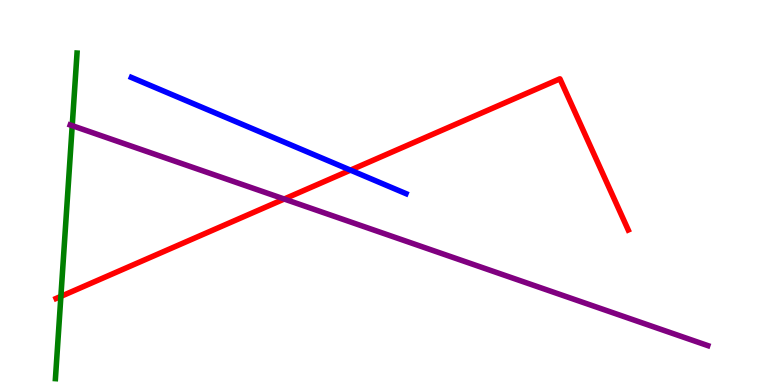[{'lines': ['blue', 'red'], 'intersections': [{'x': 4.52, 'y': 5.58}]}, {'lines': ['green', 'red'], 'intersections': [{'x': 0.786, 'y': 2.3}]}, {'lines': ['purple', 'red'], 'intersections': [{'x': 3.67, 'y': 4.83}]}, {'lines': ['blue', 'green'], 'intersections': []}, {'lines': ['blue', 'purple'], 'intersections': []}, {'lines': ['green', 'purple'], 'intersections': [{'x': 0.932, 'y': 6.74}]}]